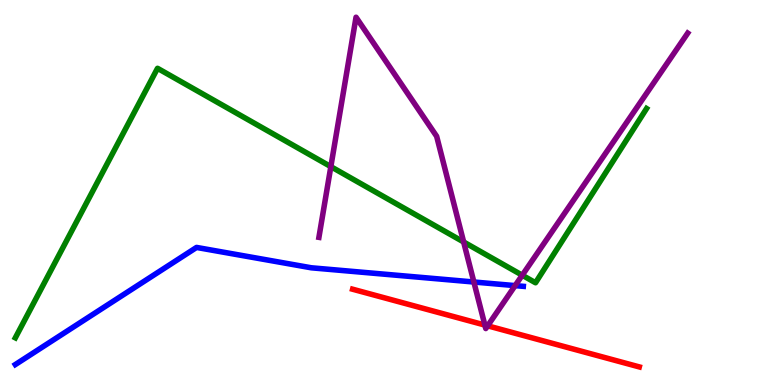[{'lines': ['blue', 'red'], 'intersections': []}, {'lines': ['green', 'red'], 'intersections': []}, {'lines': ['purple', 'red'], 'intersections': [{'x': 6.26, 'y': 1.56}, {'x': 6.29, 'y': 1.54}]}, {'lines': ['blue', 'green'], 'intersections': []}, {'lines': ['blue', 'purple'], 'intersections': [{'x': 6.11, 'y': 2.68}, {'x': 6.65, 'y': 2.58}]}, {'lines': ['green', 'purple'], 'intersections': [{'x': 4.27, 'y': 5.67}, {'x': 5.98, 'y': 3.71}, {'x': 6.74, 'y': 2.85}]}]